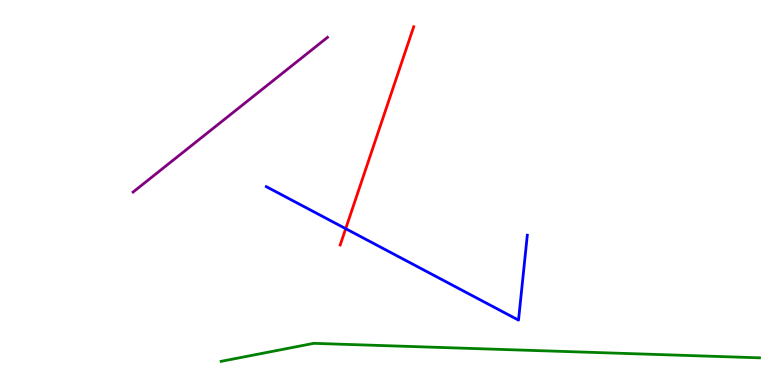[{'lines': ['blue', 'red'], 'intersections': [{'x': 4.46, 'y': 4.06}]}, {'lines': ['green', 'red'], 'intersections': []}, {'lines': ['purple', 'red'], 'intersections': []}, {'lines': ['blue', 'green'], 'intersections': []}, {'lines': ['blue', 'purple'], 'intersections': []}, {'lines': ['green', 'purple'], 'intersections': []}]